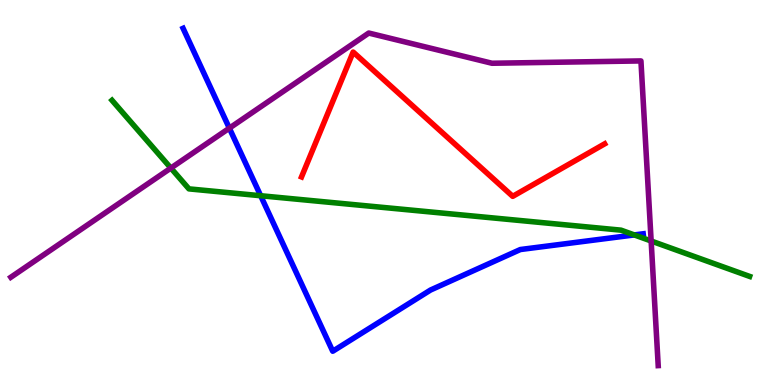[{'lines': ['blue', 'red'], 'intersections': []}, {'lines': ['green', 'red'], 'intersections': []}, {'lines': ['purple', 'red'], 'intersections': []}, {'lines': ['blue', 'green'], 'intersections': [{'x': 3.36, 'y': 4.92}, {'x': 8.18, 'y': 3.9}]}, {'lines': ['blue', 'purple'], 'intersections': [{'x': 2.96, 'y': 6.67}]}, {'lines': ['green', 'purple'], 'intersections': [{'x': 2.2, 'y': 5.63}, {'x': 8.4, 'y': 3.74}]}]